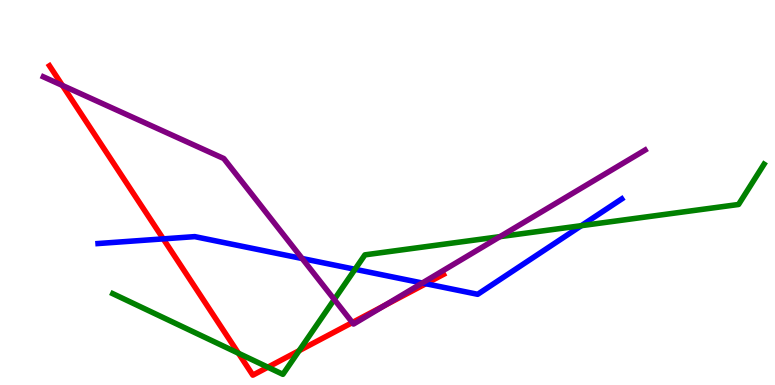[{'lines': ['blue', 'red'], 'intersections': [{'x': 2.11, 'y': 3.8}, {'x': 5.49, 'y': 2.63}]}, {'lines': ['green', 'red'], 'intersections': [{'x': 3.08, 'y': 0.825}, {'x': 3.46, 'y': 0.462}, {'x': 3.86, 'y': 0.892}]}, {'lines': ['purple', 'red'], 'intersections': [{'x': 0.805, 'y': 7.78}, {'x': 4.55, 'y': 1.62}, {'x': 4.96, 'y': 2.06}]}, {'lines': ['blue', 'green'], 'intersections': [{'x': 4.58, 'y': 3.01}, {'x': 7.5, 'y': 4.14}]}, {'lines': ['blue', 'purple'], 'intersections': [{'x': 3.9, 'y': 3.29}, {'x': 5.45, 'y': 2.65}]}, {'lines': ['green', 'purple'], 'intersections': [{'x': 4.31, 'y': 2.22}, {'x': 6.45, 'y': 3.85}]}]